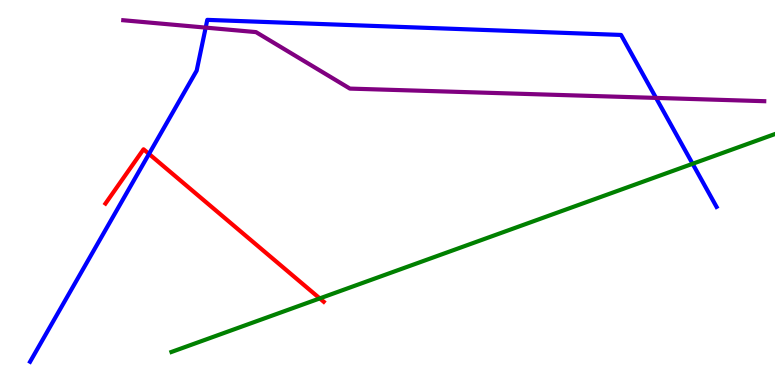[{'lines': ['blue', 'red'], 'intersections': [{'x': 1.92, 'y': 6.0}]}, {'lines': ['green', 'red'], 'intersections': [{'x': 4.13, 'y': 2.25}]}, {'lines': ['purple', 'red'], 'intersections': []}, {'lines': ['blue', 'green'], 'intersections': [{'x': 8.94, 'y': 5.75}]}, {'lines': ['blue', 'purple'], 'intersections': [{'x': 2.65, 'y': 9.28}, {'x': 8.46, 'y': 7.46}]}, {'lines': ['green', 'purple'], 'intersections': []}]